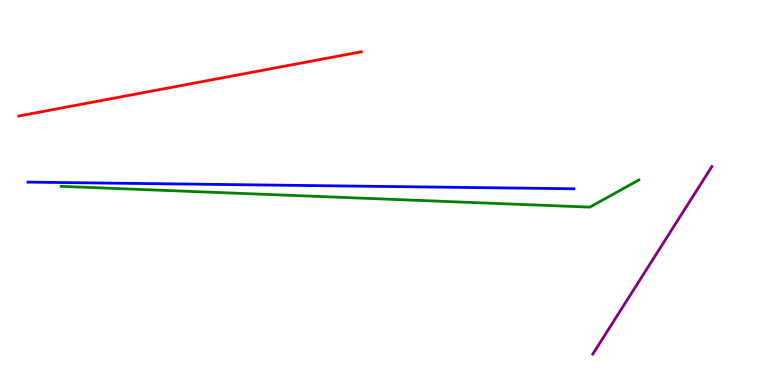[{'lines': ['blue', 'red'], 'intersections': []}, {'lines': ['green', 'red'], 'intersections': []}, {'lines': ['purple', 'red'], 'intersections': []}, {'lines': ['blue', 'green'], 'intersections': []}, {'lines': ['blue', 'purple'], 'intersections': []}, {'lines': ['green', 'purple'], 'intersections': []}]